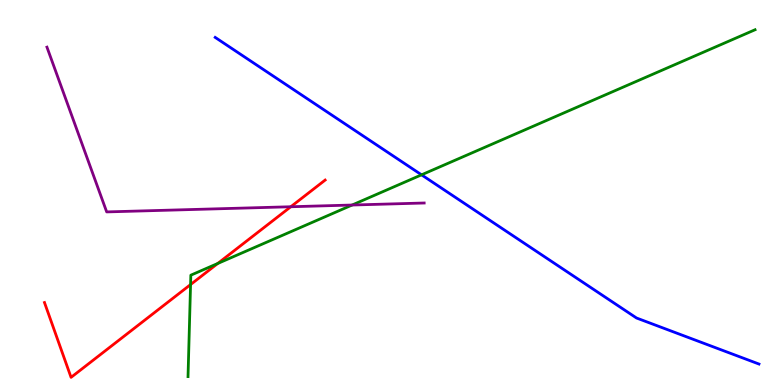[{'lines': ['blue', 'red'], 'intersections': []}, {'lines': ['green', 'red'], 'intersections': [{'x': 2.46, 'y': 2.61}, {'x': 2.81, 'y': 3.16}]}, {'lines': ['purple', 'red'], 'intersections': [{'x': 3.75, 'y': 4.63}]}, {'lines': ['blue', 'green'], 'intersections': [{'x': 5.44, 'y': 5.46}]}, {'lines': ['blue', 'purple'], 'intersections': []}, {'lines': ['green', 'purple'], 'intersections': [{'x': 4.54, 'y': 4.67}]}]